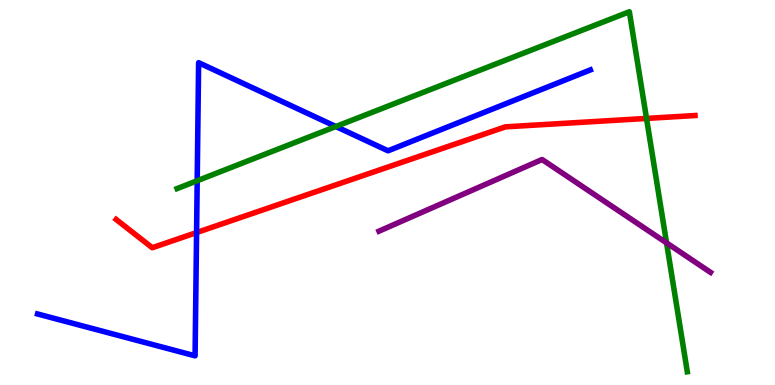[{'lines': ['blue', 'red'], 'intersections': [{'x': 2.54, 'y': 3.96}]}, {'lines': ['green', 'red'], 'intersections': [{'x': 8.34, 'y': 6.92}]}, {'lines': ['purple', 'red'], 'intersections': []}, {'lines': ['blue', 'green'], 'intersections': [{'x': 2.54, 'y': 5.31}, {'x': 4.33, 'y': 6.71}]}, {'lines': ['blue', 'purple'], 'intersections': []}, {'lines': ['green', 'purple'], 'intersections': [{'x': 8.6, 'y': 3.69}]}]